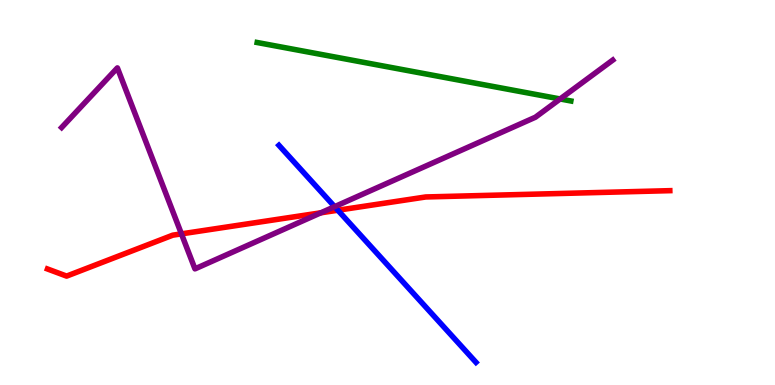[{'lines': ['blue', 'red'], 'intersections': [{'x': 4.36, 'y': 4.54}]}, {'lines': ['green', 'red'], 'intersections': []}, {'lines': ['purple', 'red'], 'intersections': [{'x': 2.34, 'y': 3.93}, {'x': 4.14, 'y': 4.47}]}, {'lines': ['blue', 'green'], 'intersections': []}, {'lines': ['blue', 'purple'], 'intersections': [{'x': 4.32, 'y': 4.63}]}, {'lines': ['green', 'purple'], 'intersections': [{'x': 7.23, 'y': 7.43}]}]